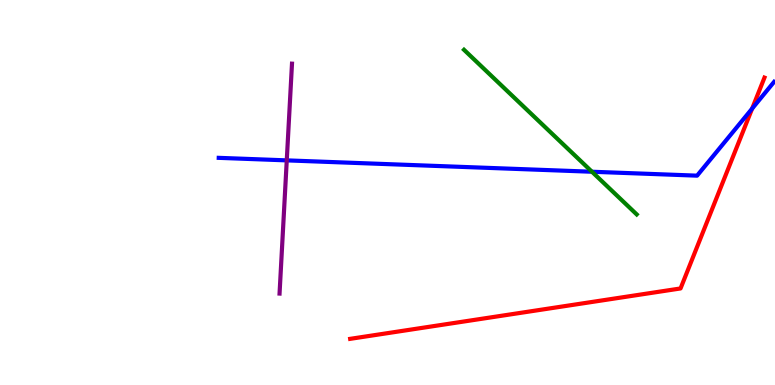[{'lines': ['blue', 'red'], 'intersections': [{'x': 9.71, 'y': 7.18}]}, {'lines': ['green', 'red'], 'intersections': []}, {'lines': ['purple', 'red'], 'intersections': []}, {'lines': ['blue', 'green'], 'intersections': [{'x': 7.64, 'y': 5.54}]}, {'lines': ['blue', 'purple'], 'intersections': [{'x': 3.7, 'y': 5.83}]}, {'lines': ['green', 'purple'], 'intersections': []}]